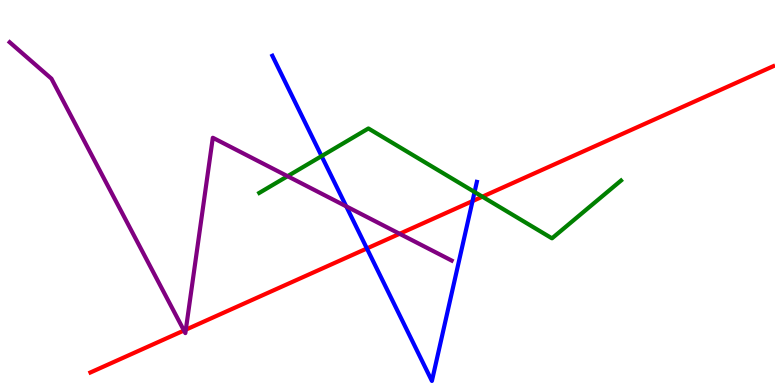[{'lines': ['blue', 'red'], 'intersections': [{'x': 4.73, 'y': 3.55}, {'x': 6.1, 'y': 4.78}]}, {'lines': ['green', 'red'], 'intersections': [{'x': 6.22, 'y': 4.89}]}, {'lines': ['purple', 'red'], 'intersections': [{'x': 2.37, 'y': 1.42}, {'x': 2.4, 'y': 1.44}, {'x': 5.16, 'y': 3.93}]}, {'lines': ['blue', 'green'], 'intersections': [{'x': 4.15, 'y': 5.95}, {'x': 6.12, 'y': 5.01}]}, {'lines': ['blue', 'purple'], 'intersections': [{'x': 4.47, 'y': 4.64}]}, {'lines': ['green', 'purple'], 'intersections': [{'x': 3.71, 'y': 5.42}]}]